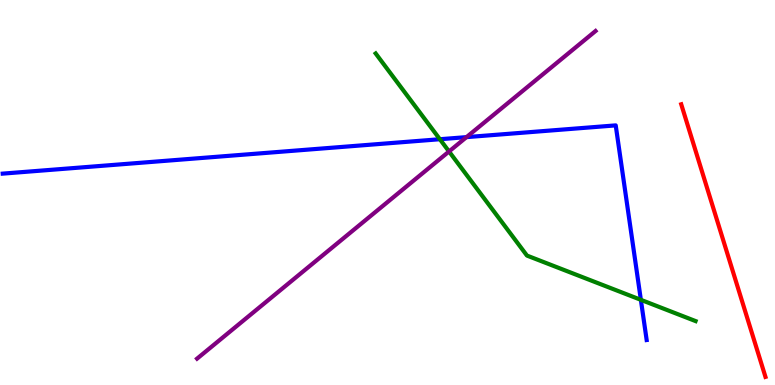[{'lines': ['blue', 'red'], 'intersections': []}, {'lines': ['green', 'red'], 'intersections': []}, {'lines': ['purple', 'red'], 'intersections': []}, {'lines': ['blue', 'green'], 'intersections': [{'x': 5.68, 'y': 6.38}, {'x': 8.27, 'y': 2.21}]}, {'lines': ['blue', 'purple'], 'intersections': [{'x': 6.02, 'y': 6.44}]}, {'lines': ['green', 'purple'], 'intersections': [{'x': 5.79, 'y': 6.07}]}]